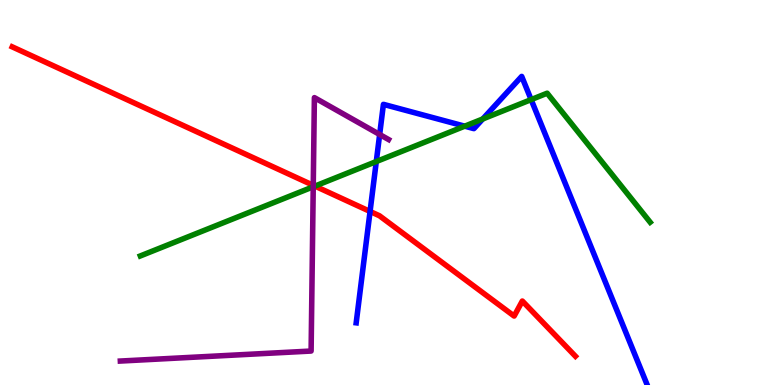[{'lines': ['blue', 'red'], 'intersections': [{'x': 4.78, 'y': 4.51}]}, {'lines': ['green', 'red'], 'intersections': [{'x': 4.06, 'y': 5.17}]}, {'lines': ['purple', 'red'], 'intersections': [{'x': 4.04, 'y': 5.19}]}, {'lines': ['blue', 'green'], 'intersections': [{'x': 4.86, 'y': 5.8}, {'x': 6.0, 'y': 6.72}, {'x': 6.23, 'y': 6.91}, {'x': 6.85, 'y': 7.41}]}, {'lines': ['blue', 'purple'], 'intersections': [{'x': 4.9, 'y': 6.51}]}, {'lines': ['green', 'purple'], 'intersections': [{'x': 4.04, 'y': 5.15}]}]